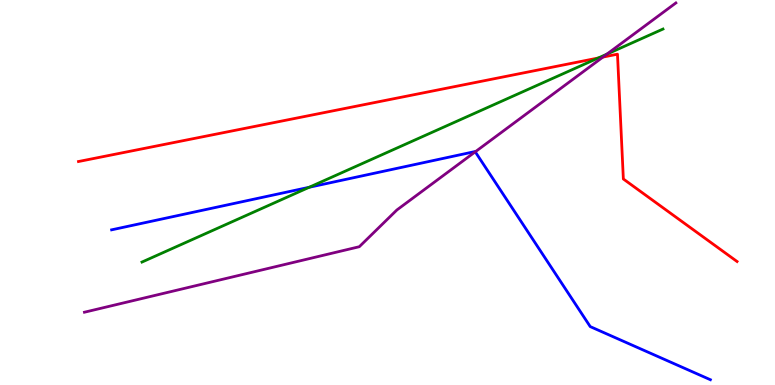[{'lines': ['blue', 'red'], 'intersections': []}, {'lines': ['green', 'red'], 'intersections': [{'x': 7.72, 'y': 8.49}]}, {'lines': ['purple', 'red'], 'intersections': [{'x': 7.78, 'y': 8.52}]}, {'lines': ['blue', 'green'], 'intersections': [{'x': 3.99, 'y': 5.14}]}, {'lines': ['blue', 'purple'], 'intersections': [{'x': 6.13, 'y': 6.06}]}, {'lines': ['green', 'purple'], 'intersections': [{'x': 7.83, 'y': 8.59}]}]